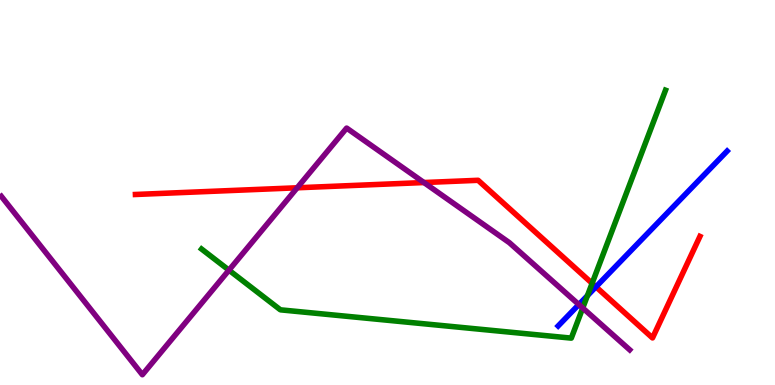[{'lines': ['blue', 'red'], 'intersections': [{'x': 7.69, 'y': 2.55}]}, {'lines': ['green', 'red'], 'intersections': [{'x': 7.64, 'y': 2.64}]}, {'lines': ['purple', 'red'], 'intersections': [{'x': 3.83, 'y': 5.12}, {'x': 5.47, 'y': 5.26}]}, {'lines': ['blue', 'green'], 'intersections': [{'x': 7.58, 'y': 2.32}]}, {'lines': ['blue', 'purple'], 'intersections': [{'x': 7.47, 'y': 2.09}]}, {'lines': ['green', 'purple'], 'intersections': [{'x': 2.95, 'y': 2.98}, {'x': 7.52, 'y': 2.0}]}]